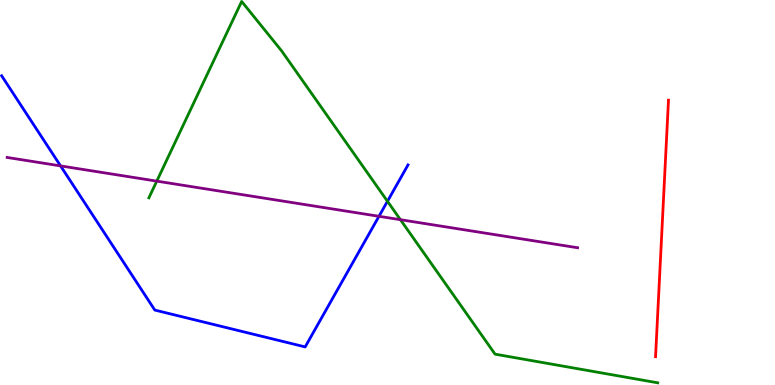[{'lines': ['blue', 'red'], 'intersections': []}, {'lines': ['green', 'red'], 'intersections': []}, {'lines': ['purple', 'red'], 'intersections': []}, {'lines': ['blue', 'green'], 'intersections': [{'x': 5.0, 'y': 4.77}]}, {'lines': ['blue', 'purple'], 'intersections': [{'x': 0.781, 'y': 5.69}, {'x': 4.89, 'y': 4.38}]}, {'lines': ['green', 'purple'], 'intersections': [{'x': 2.02, 'y': 5.3}, {'x': 5.17, 'y': 4.29}]}]